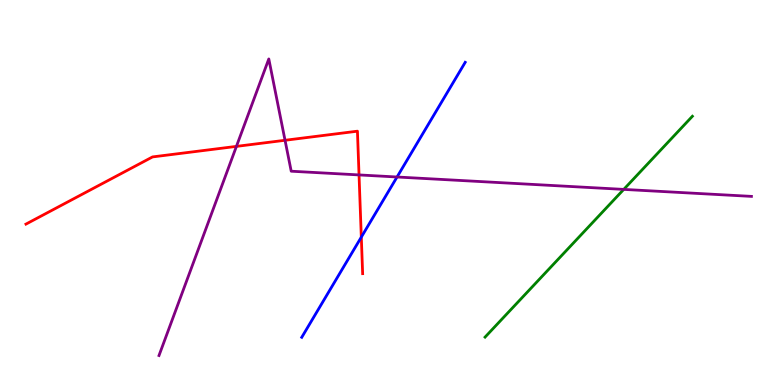[{'lines': ['blue', 'red'], 'intersections': [{'x': 4.66, 'y': 3.84}]}, {'lines': ['green', 'red'], 'intersections': []}, {'lines': ['purple', 'red'], 'intersections': [{'x': 3.05, 'y': 6.2}, {'x': 3.68, 'y': 6.36}, {'x': 4.63, 'y': 5.46}]}, {'lines': ['blue', 'green'], 'intersections': []}, {'lines': ['blue', 'purple'], 'intersections': [{'x': 5.12, 'y': 5.4}]}, {'lines': ['green', 'purple'], 'intersections': [{'x': 8.05, 'y': 5.08}]}]